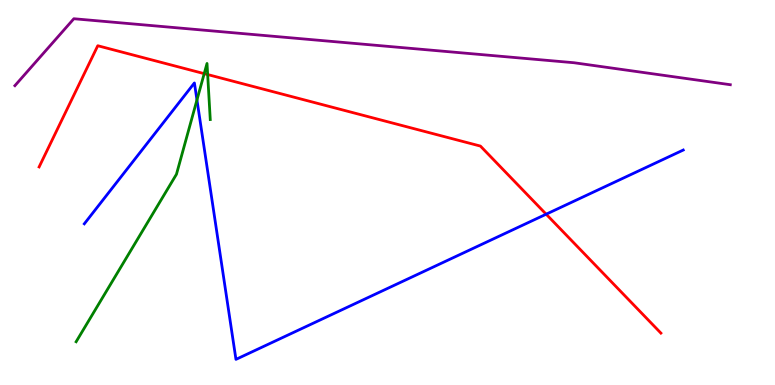[{'lines': ['blue', 'red'], 'intersections': [{'x': 7.05, 'y': 4.44}]}, {'lines': ['green', 'red'], 'intersections': [{'x': 2.63, 'y': 8.09}, {'x': 2.68, 'y': 8.06}]}, {'lines': ['purple', 'red'], 'intersections': []}, {'lines': ['blue', 'green'], 'intersections': [{'x': 2.54, 'y': 7.4}]}, {'lines': ['blue', 'purple'], 'intersections': []}, {'lines': ['green', 'purple'], 'intersections': []}]